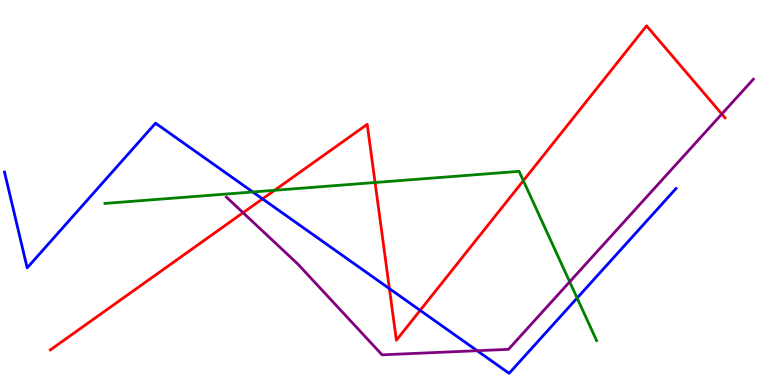[{'lines': ['blue', 'red'], 'intersections': [{'x': 3.39, 'y': 4.83}, {'x': 5.02, 'y': 2.5}, {'x': 5.42, 'y': 1.94}]}, {'lines': ['green', 'red'], 'intersections': [{'x': 3.54, 'y': 5.06}, {'x': 4.84, 'y': 5.26}, {'x': 6.75, 'y': 5.31}]}, {'lines': ['purple', 'red'], 'intersections': [{'x': 3.14, 'y': 4.47}, {'x': 9.31, 'y': 7.04}]}, {'lines': ['blue', 'green'], 'intersections': [{'x': 3.26, 'y': 5.01}, {'x': 7.45, 'y': 2.26}]}, {'lines': ['blue', 'purple'], 'intersections': [{'x': 6.16, 'y': 0.891}]}, {'lines': ['green', 'purple'], 'intersections': [{'x': 7.35, 'y': 2.68}]}]